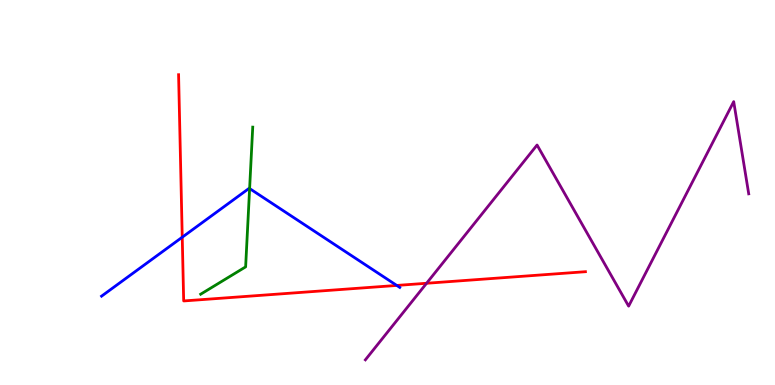[{'lines': ['blue', 'red'], 'intersections': [{'x': 2.35, 'y': 3.84}, {'x': 5.12, 'y': 2.59}]}, {'lines': ['green', 'red'], 'intersections': []}, {'lines': ['purple', 'red'], 'intersections': [{'x': 5.5, 'y': 2.64}]}, {'lines': ['blue', 'green'], 'intersections': [{'x': 3.22, 'y': 5.1}]}, {'lines': ['blue', 'purple'], 'intersections': []}, {'lines': ['green', 'purple'], 'intersections': []}]